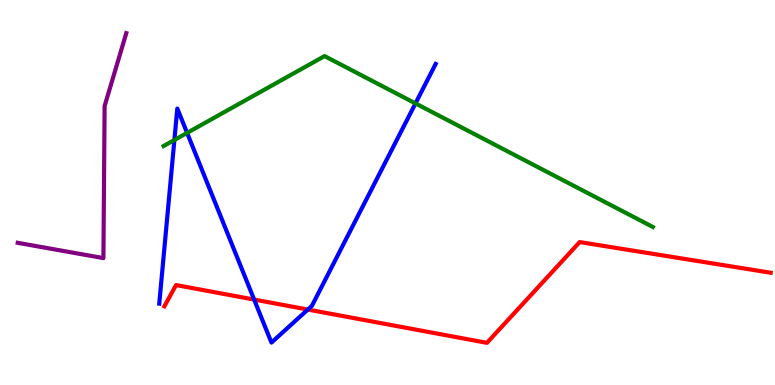[{'lines': ['blue', 'red'], 'intersections': [{'x': 3.28, 'y': 2.22}, {'x': 3.97, 'y': 1.96}]}, {'lines': ['green', 'red'], 'intersections': []}, {'lines': ['purple', 'red'], 'intersections': []}, {'lines': ['blue', 'green'], 'intersections': [{'x': 2.25, 'y': 6.36}, {'x': 2.41, 'y': 6.55}, {'x': 5.36, 'y': 7.31}]}, {'lines': ['blue', 'purple'], 'intersections': []}, {'lines': ['green', 'purple'], 'intersections': []}]